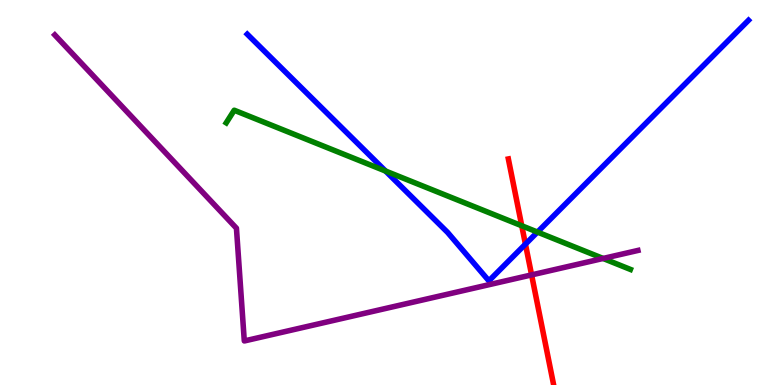[{'lines': ['blue', 'red'], 'intersections': [{'x': 6.78, 'y': 3.66}]}, {'lines': ['green', 'red'], 'intersections': [{'x': 6.73, 'y': 4.14}]}, {'lines': ['purple', 'red'], 'intersections': [{'x': 6.86, 'y': 2.86}]}, {'lines': ['blue', 'green'], 'intersections': [{'x': 4.98, 'y': 5.56}, {'x': 6.94, 'y': 3.97}]}, {'lines': ['blue', 'purple'], 'intersections': []}, {'lines': ['green', 'purple'], 'intersections': [{'x': 7.78, 'y': 3.29}]}]